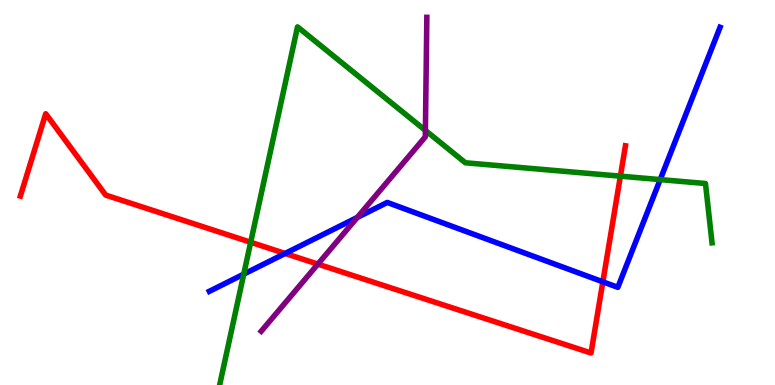[{'lines': ['blue', 'red'], 'intersections': [{'x': 3.68, 'y': 3.42}, {'x': 7.78, 'y': 2.68}]}, {'lines': ['green', 'red'], 'intersections': [{'x': 3.23, 'y': 3.71}, {'x': 8.01, 'y': 5.42}]}, {'lines': ['purple', 'red'], 'intersections': [{'x': 4.1, 'y': 3.14}]}, {'lines': ['blue', 'green'], 'intersections': [{'x': 3.15, 'y': 2.88}, {'x': 8.52, 'y': 5.34}]}, {'lines': ['blue', 'purple'], 'intersections': [{'x': 4.61, 'y': 4.35}]}, {'lines': ['green', 'purple'], 'intersections': [{'x': 5.49, 'y': 6.61}]}]